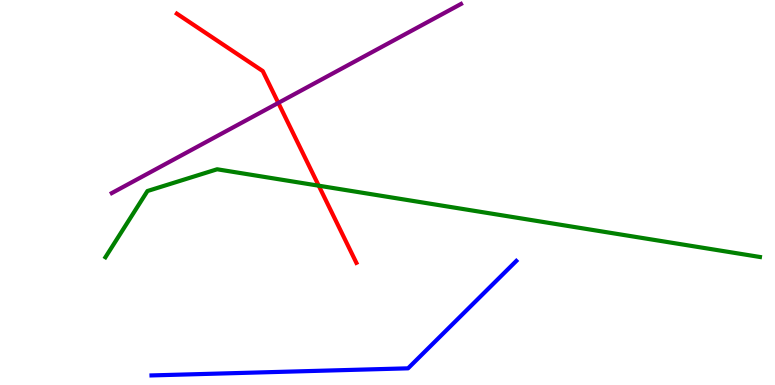[{'lines': ['blue', 'red'], 'intersections': []}, {'lines': ['green', 'red'], 'intersections': [{'x': 4.11, 'y': 5.18}]}, {'lines': ['purple', 'red'], 'intersections': [{'x': 3.59, 'y': 7.33}]}, {'lines': ['blue', 'green'], 'intersections': []}, {'lines': ['blue', 'purple'], 'intersections': []}, {'lines': ['green', 'purple'], 'intersections': []}]